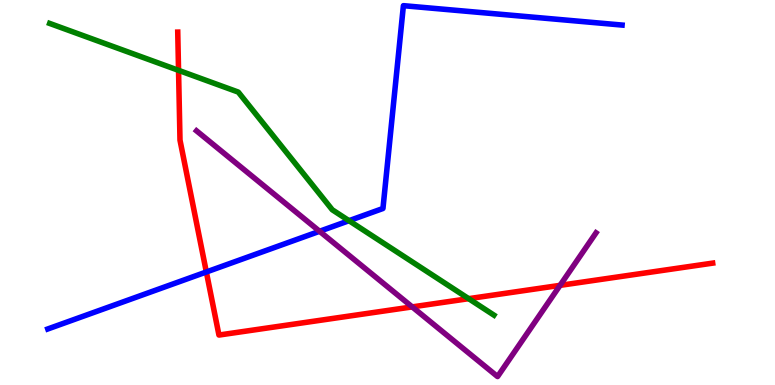[{'lines': ['blue', 'red'], 'intersections': [{'x': 2.66, 'y': 2.94}]}, {'lines': ['green', 'red'], 'intersections': [{'x': 2.3, 'y': 8.17}, {'x': 6.05, 'y': 2.24}]}, {'lines': ['purple', 'red'], 'intersections': [{'x': 5.32, 'y': 2.03}, {'x': 7.23, 'y': 2.59}]}, {'lines': ['blue', 'green'], 'intersections': [{'x': 4.5, 'y': 4.27}]}, {'lines': ['blue', 'purple'], 'intersections': [{'x': 4.12, 'y': 3.99}]}, {'lines': ['green', 'purple'], 'intersections': []}]